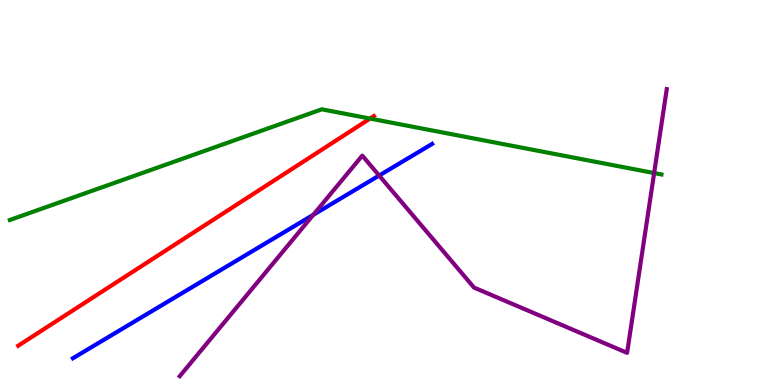[{'lines': ['blue', 'red'], 'intersections': []}, {'lines': ['green', 'red'], 'intersections': [{'x': 4.77, 'y': 6.92}]}, {'lines': ['purple', 'red'], 'intersections': []}, {'lines': ['blue', 'green'], 'intersections': []}, {'lines': ['blue', 'purple'], 'intersections': [{'x': 4.04, 'y': 4.42}, {'x': 4.89, 'y': 5.44}]}, {'lines': ['green', 'purple'], 'intersections': [{'x': 8.44, 'y': 5.5}]}]